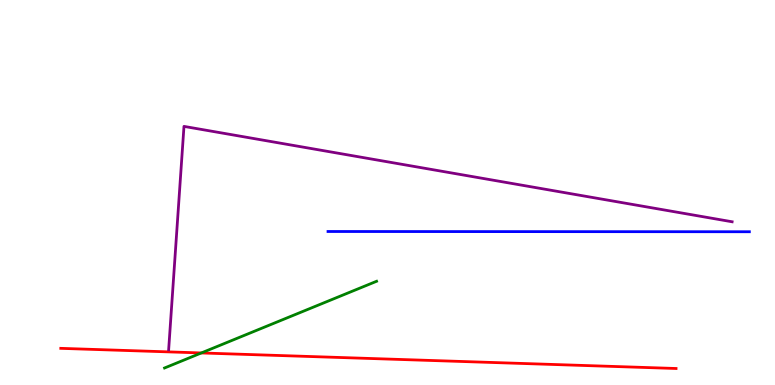[{'lines': ['blue', 'red'], 'intersections': []}, {'lines': ['green', 'red'], 'intersections': [{'x': 2.6, 'y': 0.832}]}, {'lines': ['purple', 'red'], 'intersections': []}, {'lines': ['blue', 'green'], 'intersections': []}, {'lines': ['blue', 'purple'], 'intersections': []}, {'lines': ['green', 'purple'], 'intersections': []}]